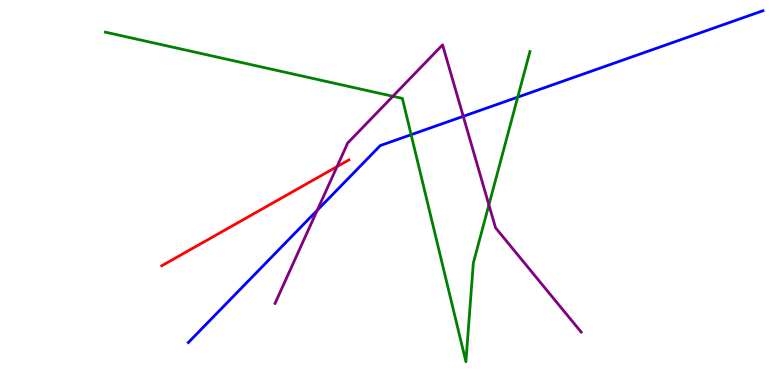[{'lines': ['blue', 'red'], 'intersections': []}, {'lines': ['green', 'red'], 'intersections': []}, {'lines': ['purple', 'red'], 'intersections': [{'x': 4.35, 'y': 5.67}]}, {'lines': ['blue', 'green'], 'intersections': [{'x': 5.3, 'y': 6.5}, {'x': 6.68, 'y': 7.48}]}, {'lines': ['blue', 'purple'], 'intersections': [{'x': 4.09, 'y': 4.54}, {'x': 5.98, 'y': 6.98}]}, {'lines': ['green', 'purple'], 'intersections': [{'x': 5.07, 'y': 7.5}, {'x': 6.31, 'y': 4.68}]}]